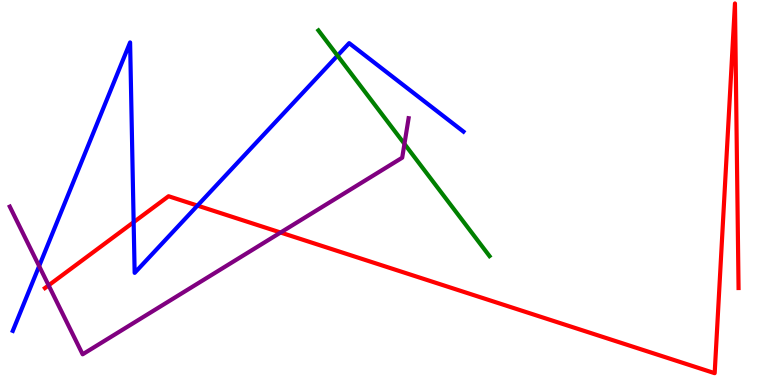[{'lines': ['blue', 'red'], 'intersections': [{'x': 1.72, 'y': 4.23}, {'x': 2.55, 'y': 4.66}]}, {'lines': ['green', 'red'], 'intersections': []}, {'lines': ['purple', 'red'], 'intersections': [{'x': 0.627, 'y': 2.59}, {'x': 3.62, 'y': 3.96}]}, {'lines': ['blue', 'green'], 'intersections': [{'x': 4.36, 'y': 8.56}]}, {'lines': ['blue', 'purple'], 'intersections': [{'x': 0.505, 'y': 3.09}]}, {'lines': ['green', 'purple'], 'intersections': [{'x': 5.22, 'y': 6.26}]}]